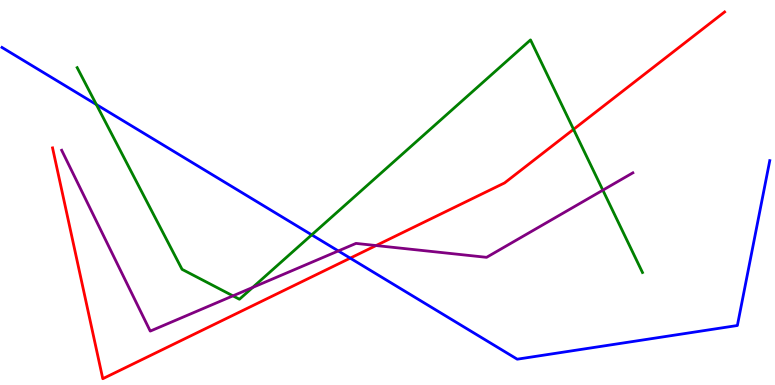[{'lines': ['blue', 'red'], 'intersections': [{'x': 4.52, 'y': 3.3}]}, {'lines': ['green', 'red'], 'intersections': [{'x': 7.4, 'y': 6.64}]}, {'lines': ['purple', 'red'], 'intersections': [{'x': 4.85, 'y': 3.62}]}, {'lines': ['blue', 'green'], 'intersections': [{'x': 1.24, 'y': 7.28}, {'x': 4.02, 'y': 3.9}]}, {'lines': ['blue', 'purple'], 'intersections': [{'x': 4.37, 'y': 3.48}]}, {'lines': ['green', 'purple'], 'intersections': [{'x': 3.01, 'y': 2.32}, {'x': 3.26, 'y': 2.53}, {'x': 7.78, 'y': 5.06}]}]